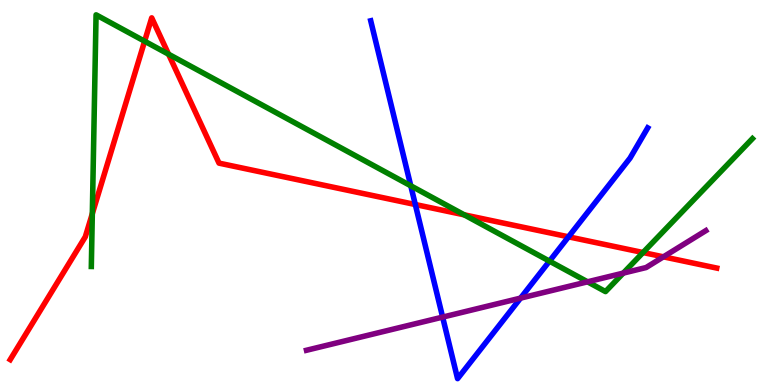[{'lines': ['blue', 'red'], 'intersections': [{'x': 5.36, 'y': 4.69}, {'x': 7.34, 'y': 3.85}]}, {'lines': ['green', 'red'], 'intersections': [{'x': 1.19, 'y': 4.45}, {'x': 1.87, 'y': 8.93}, {'x': 2.17, 'y': 8.59}, {'x': 5.99, 'y': 4.42}, {'x': 8.3, 'y': 3.44}]}, {'lines': ['purple', 'red'], 'intersections': [{'x': 8.56, 'y': 3.33}]}, {'lines': ['blue', 'green'], 'intersections': [{'x': 5.3, 'y': 5.17}, {'x': 7.09, 'y': 3.22}]}, {'lines': ['blue', 'purple'], 'intersections': [{'x': 5.71, 'y': 1.76}, {'x': 6.72, 'y': 2.26}]}, {'lines': ['green', 'purple'], 'intersections': [{'x': 7.58, 'y': 2.68}, {'x': 8.04, 'y': 2.91}]}]